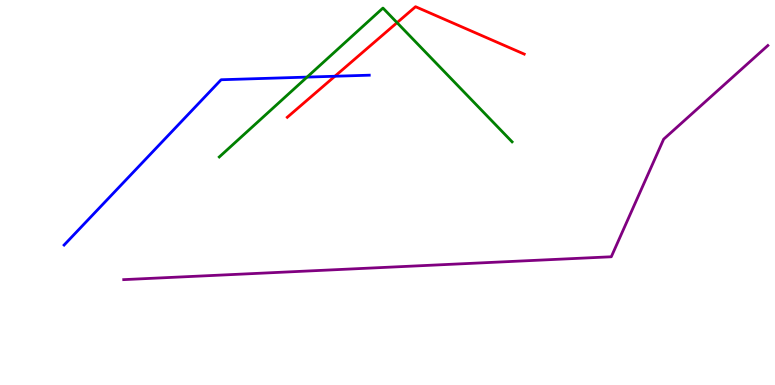[{'lines': ['blue', 'red'], 'intersections': [{'x': 4.32, 'y': 8.02}]}, {'lines': ['green', 'red'], 'intersections': [{'x': 5.12, 'y': 9.41}]}, {'lines': ['purple', 'red'], 'intersections': []}, {'lines': ['blue', 'green'], 'intersections': [{'x': 3.96, 'y': 8.0}]}, {'lines': ['blue', 'purple'], 'intersections': []}, {'lines': ['green', 'purple'], 'intersections': []}]